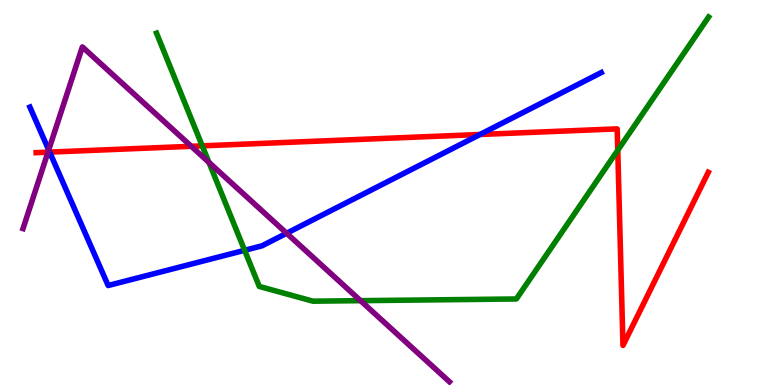[{'lines': ['blue', 'red'], 'intersections': [{'x': 0.641, 'y': 6.05}, {'x': 6.19, 'y': 6.51}]}, {'lines': ['green', 'red'], 'intersections': [{'x': 2.61, 'y': 6.21}, {'x': 7.97, 'y': 6.1}]}, {'lines': ['purple', 'red'], 'intersections': [{'x': 0.619, 'y': 6.05}, {'x': 2.47, 'y': 6.2}]}, {'lines': ['blue', 'green'], 'intersections': [{'x': 3.16, 'y': 3.5}]}, {'lines': ['blue', 'purple'], 'intersections': [{'x': 0.628, 'y': 6.11}, {'x': 3.7, 'y': 3.94}]}, {'lines': ['green', 'purple'], 'intersections': [{'x': 2.7, 'y': 5.78}, {'x': 4.65, 'y': 2.19}]}]